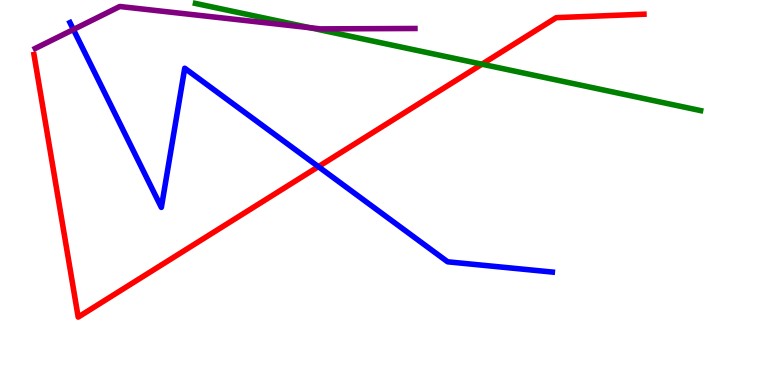[{'lines': ['blue', 'red'], 'intersections': [{'x': 4.11, 'y': 5.67}]}, {'lines': ['green', 'red'], 'intersections': [{'x': 6.22, 'y': 8.33}]}, {'lines': ['purple', 'red'], 'intersections': []}, {'lines': ['blue', 'green'], 'intersections': []}, {'lines': ['blue', 'purple'], 'intersections': [{'x': 0.947, 'y': 9.23}]}, {'lines': ['green', 'purple'], 'intersections': [{'x': 4.0, 'y': 9.28}]}]